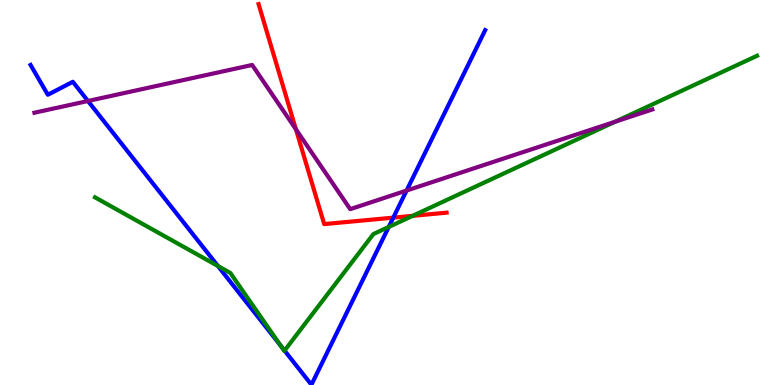[{'lines': ['blue', 'red'], 'intersections': [{'x': 5.07, 'y': 4.35}]}, {'lines': ['green', 'red'], 'intersections': [{'x': 5.32, 'y': 4.39}]}, {'lines': ['purple', 'red'], 'intersections': [{'x': 3.82, 'y': 6.64}]}, {'lines': ['blue', 'green'], 'intersections': [{'x': 2.81, 'y': 3.09}, {'x': 3.62, 'y': 1.02}, {'x': 3.67, 'y': 0.894}, {'x': 5.02, 'y': 4.11}]}, {'lines': ['blue', 'purple'], 'intersections': [{'x': 1.13, 'y': 7.38}, {'x': 5.25, 'y': 5.05}]}, {'lines': ['green', 'purple'], 'intersections': [{'x': 7.94, 'y': 6.84}]}]